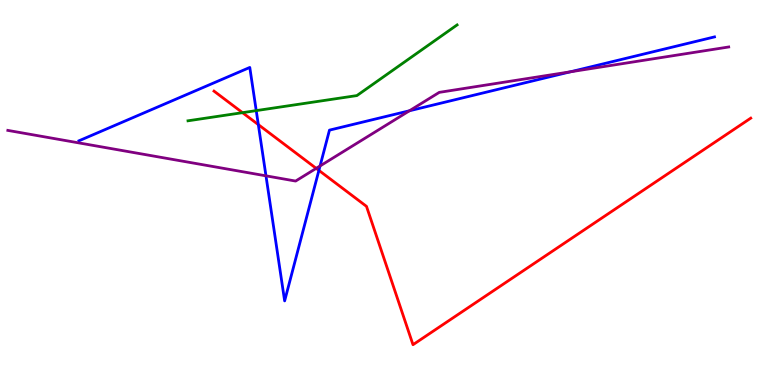[{'lines': ['blue', 'red'], 'intersections': [{'x': 3.33, 'y': 6.76}, {'x': 4.11, 'y': 5.57}]}, {'lines': ['green', 'red'], 'intersections': [{'x': 3.13, 'y': 7.07}]}, {'lines': ['purple', 'red'], 'intersections': [{'x': 4.08, 'y': 5.63}]}, {'lines': ['blue', 'green'], 'intersections': [{'x': 3.31, 'y': 7.13}]}, {'lines': ['blue', 'purple'], 'intersections': [{'x': 3.43, 'y': 5.43}, {'x': 4.13, 'y': 5.69}, {'x': 5.28, 'y': 7.12}, {'x': 7.36, 'y': 8.13}]}, {'lines': ['green', 'purple'], 'intersections': []}]